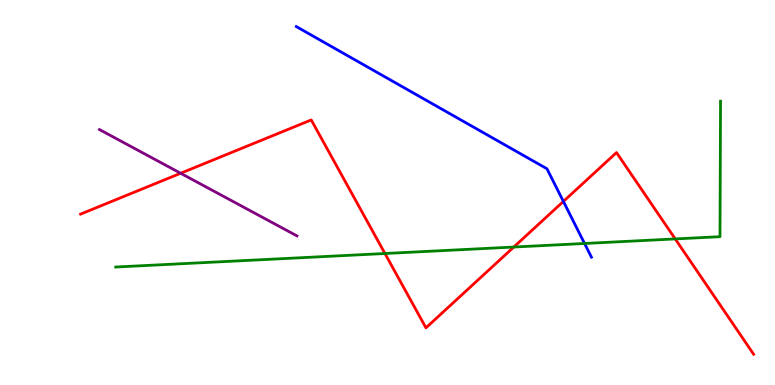[{'lines': ['blue', 'red'], 'intersections': [{'x': 7.27, 'y': 4.77}]}, {'lines': ['green', 'red'], 'intersections': [{'x': 4.97, 'y': 3.42}, {'x': 6.63, 'y': 3.58}, {'x': 8.71, 'y': 3.79}]}, {'lines': ['purple', 'red'], 'intersections': [{'x': 2.33, 'y': 5.5}]}, {'lines': ['blue', 'green'], 'intersections': [{'x': 7.54, 'y': 3.68}]}, {'lines': ['blue', 'purple'], 'intersections': []}, {'lines': ['green', 'purple'], 'intersections': []}]